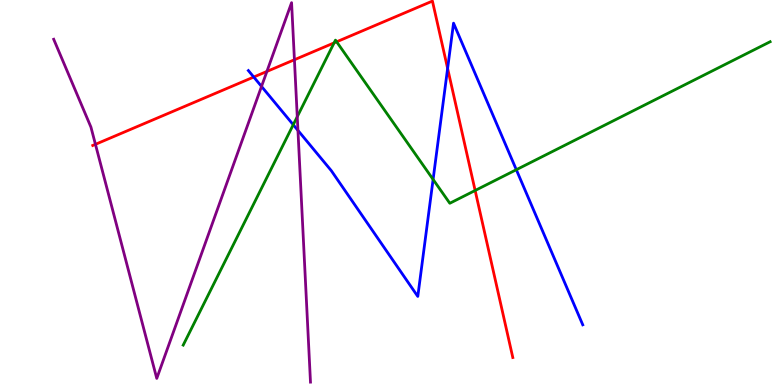[{'lines': ['blue', 'red'], 'intersections': [{'x': 3.27, 'y': 8.0}, {'x': 5.78, 'y': 8.22}]}, {'lines': ['green', 'red'], 'intersections': [{'x': 4.31, 'y': 8.89}, {'x': 4.34, 'y': 8.91}, {'x': 6.13, 'y': 5.05}]}, {'lines': ['purple', 'red'], 'intersections': [{'x': 1.23, 'y': 6.25}, {'x': 3.44, 'y': 8.14}, {'x': 3.8, 'y': 8.45}]}, {'lines': ['blue', 'green'], 'intersections': [{'x': 3.78, 'y': 6.76}, {'x': 5.59, 'y': 5.34}, {'x': 6.66, 'y': 5.59}]}, {'lines': ['blue', 'purple'], 'intersections': [{'x': 3.37, 'y': 7.75}, {'x': 3.84, 'y': 6.61}]}, {'lines': ['green', 'purple'], 'intersections': [{'x': 3.84, 'y': 6.97}]}]